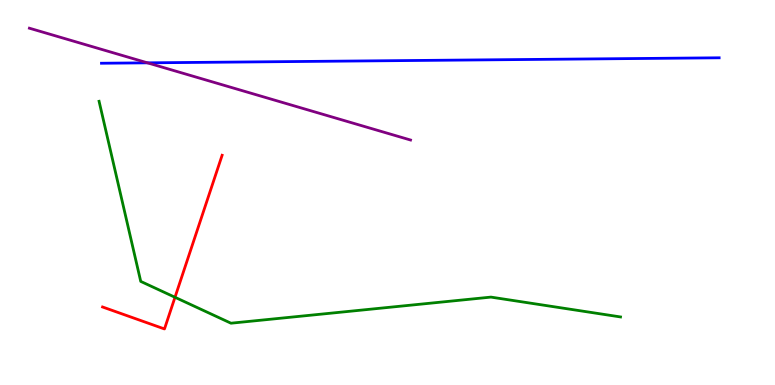[{'lines': ['blue', 'red'], 'intersections': []}, {'lines': ['green', 'red'], 'intersections': [{'x': 2.26, 'y': 2.28}]}, {'lines': ['purple', 'red'], 'intersections': []}, {'lines': ['blue', 'green'], 'intersections': []}, {'lines': ['blue', 'purple'], 'intersections': [{'x': 1.9, 'y': 8.37}]}, {'lines': ['green', 'purple'], 'intersections': []}]